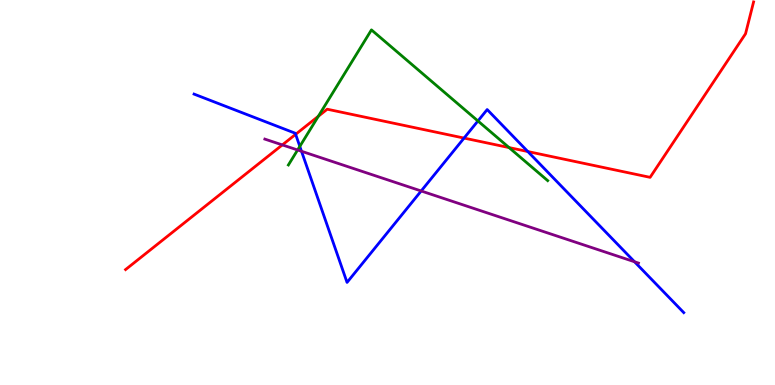[{'lines': ['blue', 'red'], 'intersections': [{'x': 3.81, 'y': 6.51}, {'x': 5.99, 'y': 6.41}, {'x': 6.81, 'y': 6.06}]}, {'lines': ['green', 'red'], 'intersections': [{'x': 4.11, 'y': 6.98}, {'x': 6.57, 'y': 6.17}]}, {'lines': ['purple', 'red'], 'intersections': [{'x': 3.64, 'y': 6.24}]}, {'lines': ['blue', 'green'], 'intersections': [{'x': 3.87, 'y': 6.2}, {'x': 6.17, 'y': 6.86}]}, {'lines': ['blue', 'purple'], 'intersections': [{'x': 3.89, 'y': 6.07}, {'x': 5.43, 'y': 5.04}, {'x': 8.19, 'y': 3.2}]}, {'lines': ['green', 'purple'], 'intersections': [{'x': 3.84, 'y': 6.1}]}]